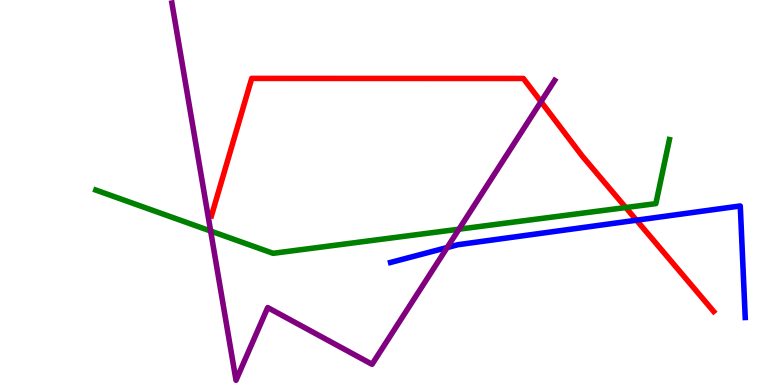[{'lines': ['blue', 'red'], 'intersections': [{'x': 8.21, 'y': 4.28}]}, {'lines': ['green', 'red'], 'intersections': [{'x': 8.07, 'y': 4.61}]}, {'lines': ['purple', 'red'], 'intersections': [{'x': 6.98, 'y': 7.36}]}, {'lines': ['blue', 'green'], 'intersections': []}, {'lines': ['blue', 'purple'], 'intersections': [{'x': 5.77, 'y': 3.57}]}, {'lines': ['green', 'purple'], 'intersections': [{'x': 2.72, 'y': 4.0}, {'x': 5.92, 'y': 4.05}]}]